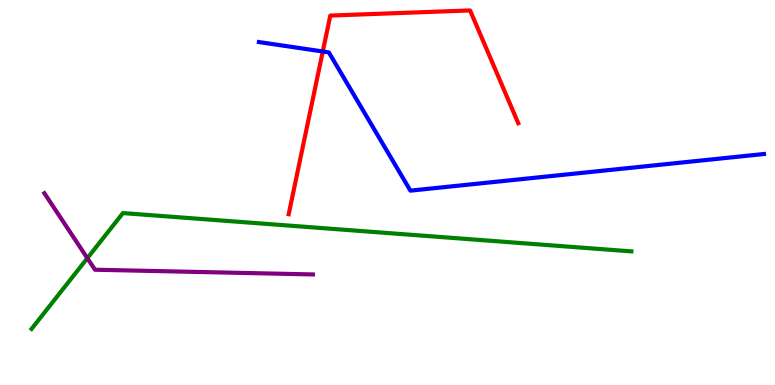[{'lines': ['blue', 'red'], 'intersections': [{'x': 4.16, 'y': 8.66}]}, {'lines': ['green', 'red'], 'intersections': []}, {'lines': ['purple', 'red'], 'intersections': []}, {'lines': ['blue', 'green'], 'intersections': []}, {'lines': ['blue', 'purple'], 'intersections': []}, {'lines': ['green', 'purple'], 'intersections': [{'x': 1.13, 'y': 3.29}]}]